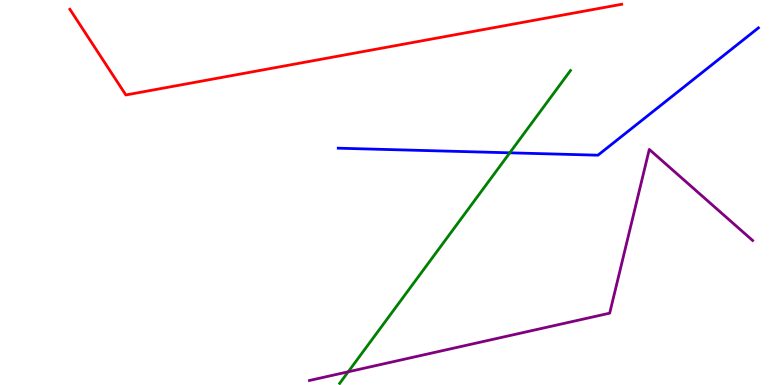[{'lines': ['blue', 'red'], 'intersections': []}, {'lines': ['green', 'red'], 'intersections': []}, {'lines': ['purple', 'red'], 'intersections': []}, {'lines': ['blue', 'green'], 'intersections': [{'x': 6.58, 'y': 6.03}]}, {'lines': ['blue', 'purple'], 'intersections': []}, {'lines': ['green', 'purple'], 'intersections': [{'x': 4.49, 'y': 0.343}]}]